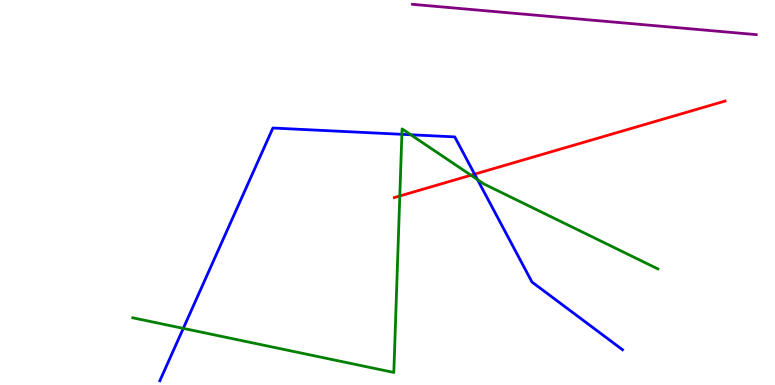[{'lines': ['blue', 'red'], 'intersections': [{'x': 6.12, 'y': 5.48}]}, {'lines': ['green', 'red'], 'intersections': [{'x': 5.16, 'y': 4.91}, {'x': 6.08, 'y': 5.45}]}, {'lines': ['purple', 'red'], 'intersections': []}, {'lines': ['blue', 'green'], 'intersections': [{'x': 2.36, 'y': 1.47}, {'x': 5.19, 'y': 6.51}, {'x': 5.3, 'y': 6.5}, {'x': 6.16, 'y': 5.33}]}, {'lines': ['blue', 'purple'], 'intersections': []}, {'lines': ['green', 'purple'], 'intersections': []}]